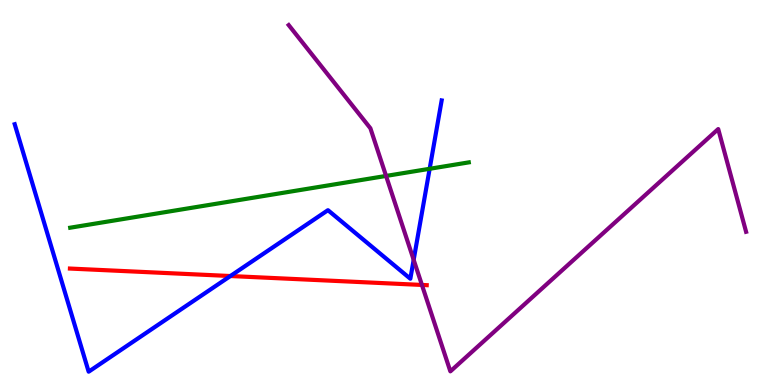[{'lines': ['blue', 'red'], 'intersections': [{'x': 2.97, 'y': 2.83}]}, {'lines': ['green', 'red'], 'intersections': []}, {'lines': ['purple', 'red'], 'intersections': [{'x': 5.44, 'y': 2.6}]}, {'lines': ['blue', 'green'], 'intersections': [{'x': 5.54, 'y': 5.62}]}, {'lines': ['blue', 'purple'], 'intersections': [{'x': 5.34, 'y': 3.25}]}, {'lines': ['green', 'purple'], 'intersections': [{'x': 4.98, 'y': 5.43}]}]